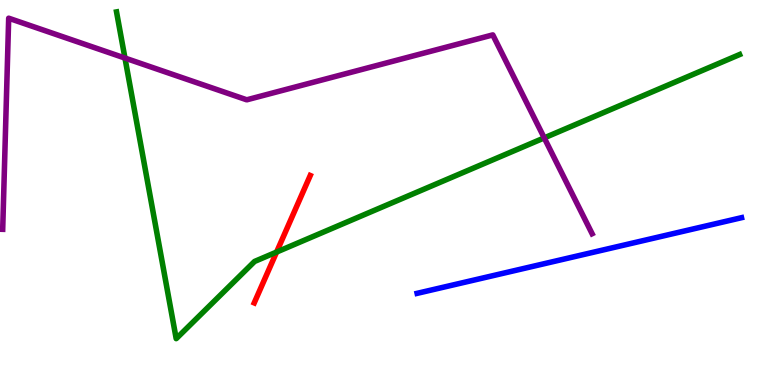[{'lines': ['blue', 'red'], 'intersections': []}, {'lines': ['green', 'red'], 'intersections': [{'x': 3.57, 'y': 3.45}]}, {'lines': ['purple', 'red'], 'intersections': []}, {'lines': ['blue', 'green'], 'intersections': []}, {'lines': ['blue', 'purple'], 'intersections': []}, {'lines': ['green', 'purple'], 'intersections': [{'x': 1.61, 'y': 8.49}, {'x': 7.02, 'y': 6.42}]}]